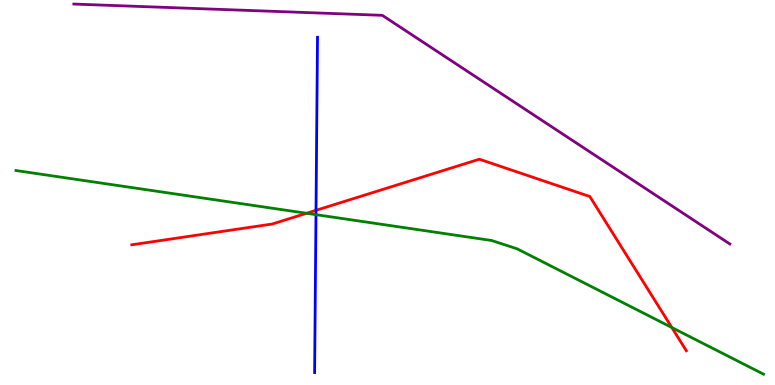[{'lines': ['blue', 'red'], 'intersections': [{'x': 4.08, 'y': 4.54}]}, {'lines': ['green', 'red'], 'intersections': [{'x': 3.96, 'y': 4.46}, {'x': 8.67, 'y': 1.49}]}, {'lines': ['purple', 'red'], 'intersections': []}, {'lines': ['blue', 'green'], 'intersections': [{'x': 4.08, 'y': 4.42}]}, {'lines': ['blue', 'purple'], 'intersections': []}, {'lines': ['green', 'purple'], 'intersections': []}]